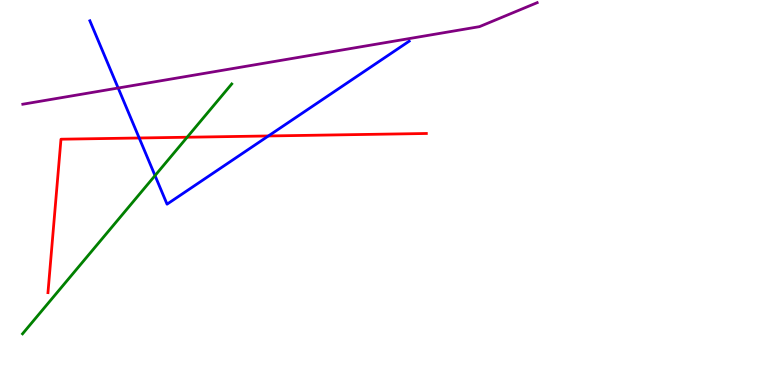[{'lines': ['blue', 'red'], 'intersections': [{'x': 1.8, 'y': 6.42}, {'x': 3.46, 'y': 6.47}]}, {'lines': ['green', 'red'], 'intersections': [{'x': 2.41, 'y': 6.44}]}, {'lines': ['purple', 'red'], 'intersections': []}, {'lines': ['blue', 'green'], 'intersections': [{'x': 2.0, 'y': 5.44}]}, {'lines': ['blue', 'purple'], 'intersections': [{'x': 1.52, 'y': 7.71}]}, {'lines': ['green', 'purple'], 'intersections': []}]